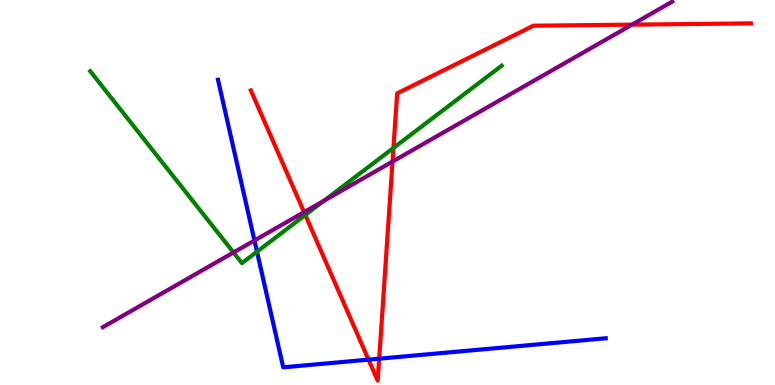[{'lines': ['blue', 'red'], 'intersections': [{'x': 4.76, 'y': 0.658}, {'x': 4.89, 'y': 0.683}]}, {'lines': ['green', 'red'], 'intersections': [{'x': 3.94, 'y': 4.42}, {'x': 5.08, 'y': 6.16}]}, {'lines': ['purple', 'red'], 'intersections': [{'x': 3.92, 'y': 4.49}, {'x': 5.06, 'y': 5.8}, {'x': 8.16, 'y': 9.36}]}, {'lines': ['blue', 'green'], 'intersections': [{'x': 3.32, 'y': 3.46}]}, {'lines': ['blue', 'purple'], 'intersections': [{'x': 3.28, 'y': 3.75}]}, {'lines': ['green', 'purple'], 'intersections': [{'x': 3.01, 'y': 3.44}, {'x': 4.18, 'y': 4.79}]}]